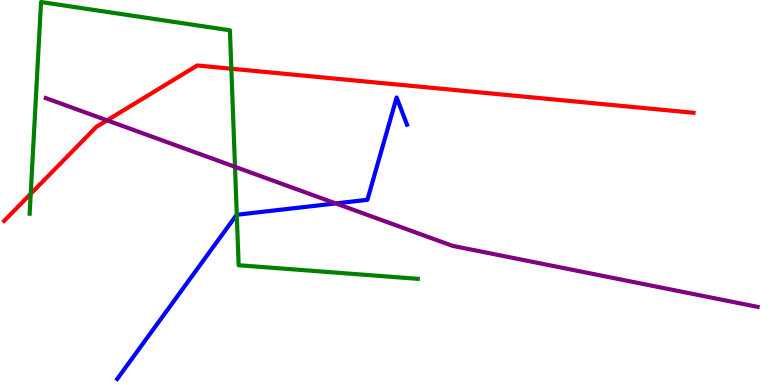[{'lines': ['blue', 'red'], 'intersections': []}, {'lines': ['green', 'red'], 'intersections': [{'x': 0.396, 'y': 4.97}, {'x': 2.99, 'y': 8.21}]}, {'lines': ['purple', 'red'], 'intersections': [{'x': 1.38, 'y': 6.87}]}, {'lines': ['blue', 'green'], 'intersections': [{'x': 3.06, 'y': 4.42}]}, {'lines': ['blue', 'purple'], 'intersections': [{'x': 4.33, 'y': 4.72}]}, {'lines': ['green', 'purple'], 'intersections': [{'x': 3.03, 'y': 5.67}]}]